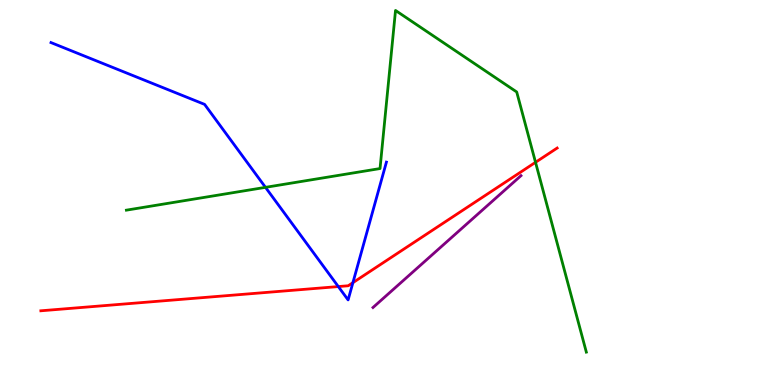[{'lines': ['blue', 'red'], 'intersections': [{'x': 4.37, 'y': 2.56}, {'x': 4.55, 'y': 2.66}]}, {'lines': ['green', 'red'], 'intersections': [{'x': 6.91, 'y': 5.78}]}, {'lines': ['purple', 'red'], 'intersections': []}, {'lines': ['blue', 'green'], 'intersections': [{'x': 3.43, 'y': 5.13}]}, {'lines': ['blue', 'purple'], 'intersections': []}, {'lines': ['green', 'purple'], 'intersections': []}]